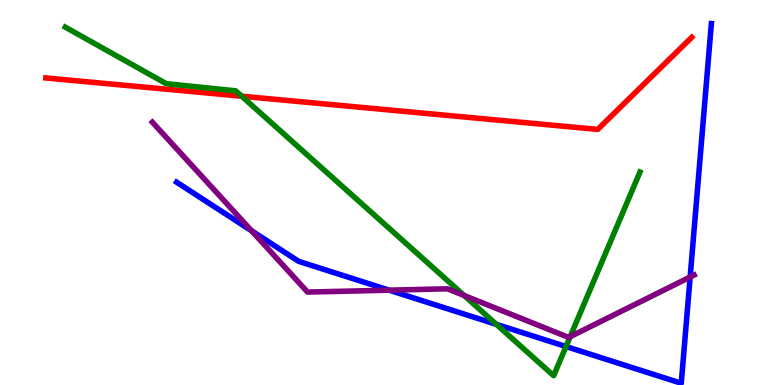[{'lines': ['blue', 'red'], 'intersections': []}, {'lines': ['green', 'red'], 'intersections': [{'x': 3.12, 'y': 7.5}]}, {'lines': ['purple', 'red'], 'intersections': []}, {'lines': ['blue', 'green'], 'intersections': [{'x': 6.4, 'y': 1.58}, {'x': 7.3, 'y': 0.999}]}, {'lines': ['blue', 'purple'], 'intersections': [{'x': 3.25, 'y': 4.0}, {'x': 5.02, 'y': 2.46}, {'x': 8.91, 'y': 2.8}]}, {'lines': ['green', 'purple'], 'intersections': [{'x': 5.99, 'y': 2.32}, {'x': 7.36, 'y': 1.26}]}]